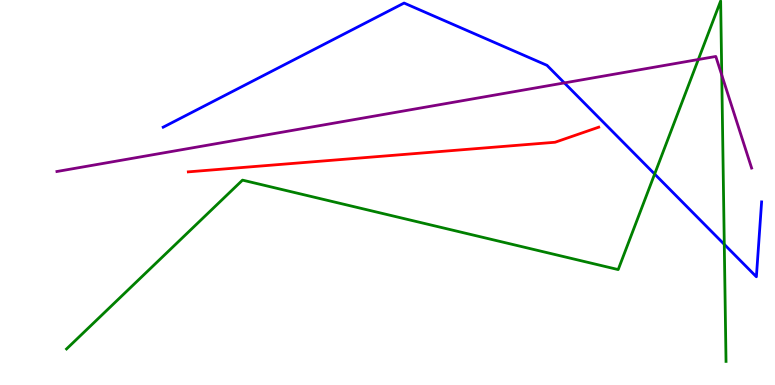[{'lines': ['blue', 'red'], 'intersections': []}, {'lines': ['green', 'red'], 'intersections': []}, {'lines': ['purple', 'red'], 'intersections': []}, {'lines': ['blue', 'green'], 'intersections': [{'x': 8.45, 'y': 5.48}, {'x': 9.35, 'y': 3.65}]}, {'lines': ['blue', 'purple'], 'intersections': [{'x': 7.28, 'y': 7.85}]}, {'lines': ['green', 'purple'], 'intersections': [{'x': 9.01, 'y': 8.45}, {'x': 9.31, 'y': 8.05}]}]